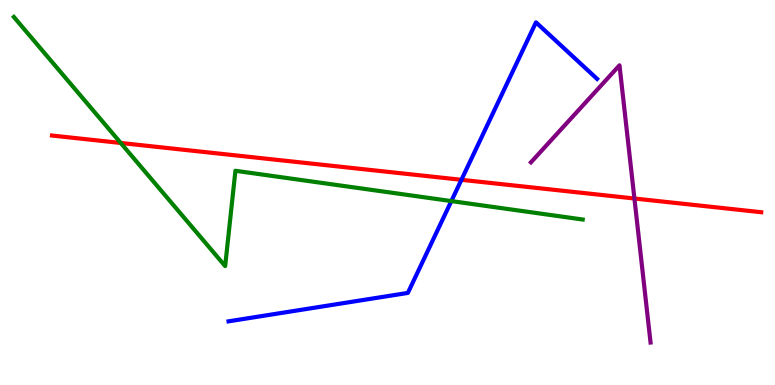[{'lines': ['blue', 'red'], 'intersections': [{'x': 5.95, 'y': 5.33}]}, {'lines': ['green', 'red'], 'intersections': [{'x': 1.56, 'y': 6.29}]}, {'lines': ['purple', 'red'], 'intersections': [{'x': 8.19, 'y': 4.84}]}, {'lines': ['blue', 'green'], 'intersections': [{'x': 5.82, 'y': 4.78}]}, {'lines': ['blue', 'purple'], 'intersections': []}, {'lines': ['green', 'purple'], 'intersections': []}]